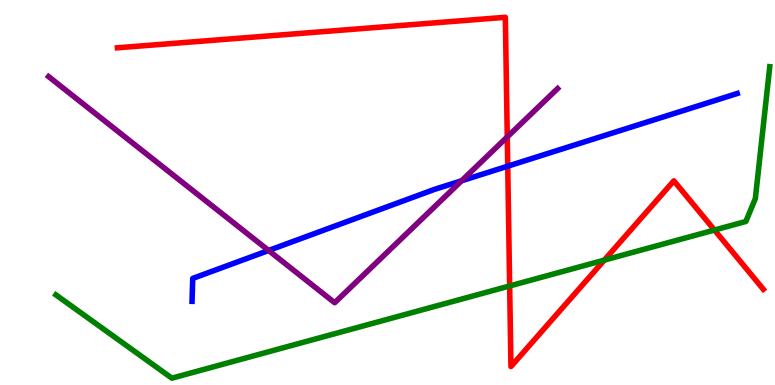[{'lines': ['blue', 'red'], 'intersections': [{'x': 6.55, 'y': 5.68}]}, {'lines': ['green', 'red'], 'intersections': [{'x': 6.58, 'y': 2.57}, {'x': 7.8, 'y': 3.24}, {'x': 9.22, 'y': 4.02}]}, {'lines': ['purple', 'red'], 'intersections': [{'x': 6.55, 'y': 6.44}]}, {'lines': ['blue', 'green'], 'intersections': []}, {'lines': ['blue', 'purple'], 'intersections': [{'x': 3.47, 'y': 3.49}, {'x': 5.96, 'y': 5.3}]}, {'lines': ['green', 'purple'], 'intersections': []}]